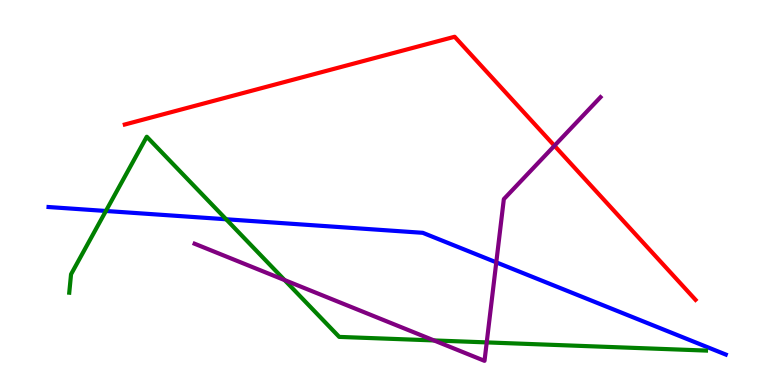[{'lines': ['blue', 'red'], 'intersections': []}, {'lines': ['green', 'red'], 'intersections': []}, {'lines': ['purple', 'red'], 'intersections': [{'x': 7.15, 'y': 6.21}]}, {'lines': ['blue', 'green'], 'intersections': [{'x': 1.37, 'y': 4.52}, {'x': 2.92, 'y': 4.3}]}, {'lines': ['blue', 'purple'], 'intersections': [{'x': 6.4, 'y': 3.19}]}, {'lines': ['green', 'purple'], 'intersections': [{'x': 3.67, 'y': 2.73}, {'x': 5.6, 'y': 1.16}, {'x': 6.28, 'y': 1.11}]}]